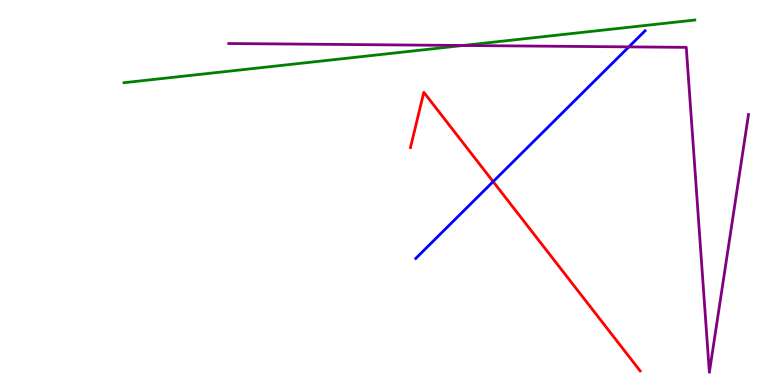[{'lines': ['blue', 'red'], 'intersections': [{'x': 6.36, 'y': 5.28}]}, {'lines': ['green', 'red'], 'intersections': []}, {'lines': ['purple', 'red'], 'intersections': []}, {'lines': ['blue', 'green'], 'intersections': []}, {'lines': ['blue', 'purple'], 'intersections': [{'x': 8.11, 'y': 8.78}]}, {'lines': ['green', 'purple'], 'intersections': [{'x': 5.97, 'y': 8.82}]}]